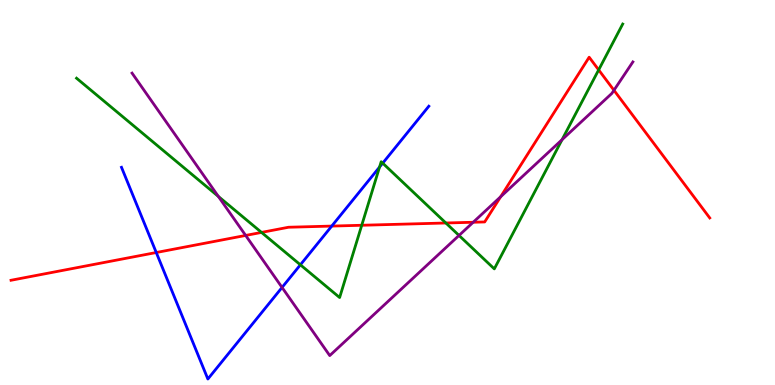[{'lines': ['blue', 'red'], 'intersections': [{'x': 2.02, 'y': 3.44}, {'x': 4.28, 'y': 4.13}]}, {'lines': ['green', 'red'], 'intersections': [{'x': 3.37, 'y': 3.96}, {'x': 4.67, 'y': 4.15}, {'x': 5.75, 'y': 4.21}, {'x': 7.72, 'y': 8.18}]}, {'lines': ['purple', 'red'], 'intersections': [{'x': 3.17, 'y': 3.88}, {'x': 6.11, 'y': 4.23}, {'x': 6.46, 'y': 4.89}, {'x': 7.92, 'y': 7.66}]}, {'lines': ['blue', 'green'], 'intersections': [{'x': 3.88, 'y': 3.12}, {'x': 4.9, 'y': 5.66}, {'x': 4.94, 'y': 5.76}]}, {'lines': ['blue', 'purple'], 'intersections': [{'x': 3.64, 'y': 2.53}]}, {'lines': ['green', 'purple'], 'intersections': [{'x': 2.82, 'y': 4.9}, {'x': 5.92, 'y': 3.88}, {'x': 7.25, 'y': 6.37}]}]